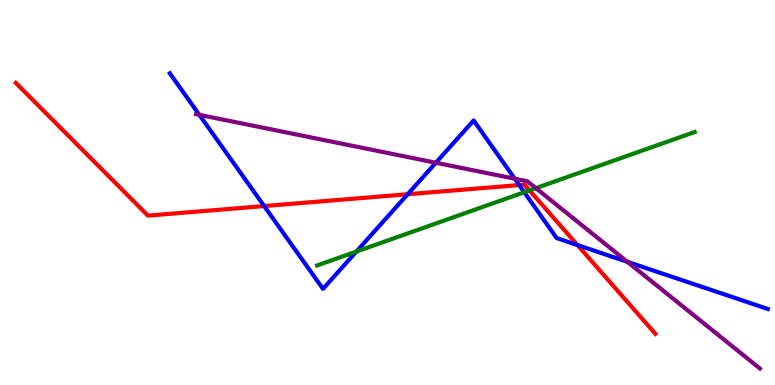[{'lines': ['blue', 'red'], 'intersections': [{'x': 3.41, 'y': 4.65}, {'x': 5.26, 'y': 4.95}, {'x': 6.7, 'y': 5.19}, {'x': 7.45, 'y': 3.63}]}, {'lines': ['green', 'red'], 'intersections': [{'x': 6.83, 'y': 5.05}]}, {'lines': ['purple', 'red'], 'intersections': []}, {'lines': ['blue', 'green'], 'intersections': [{'x': 4.6, 'y': 3.47}, {'x': 6.77, 'y': 5.01}]}, {'lines': ['blue', 'purple'], 'intersections': [{'x': 2.57, 'y': 7.02}, {'x': 5.62, 'y': 5.77}, {'x': 6.64, 'y': 5.36}, {'x': 8.09, 'y': 3.2}]}, {'lines': ['green', 'purple'], 'intersections': [{'x': 6.91, 'y': 5.11}]}]